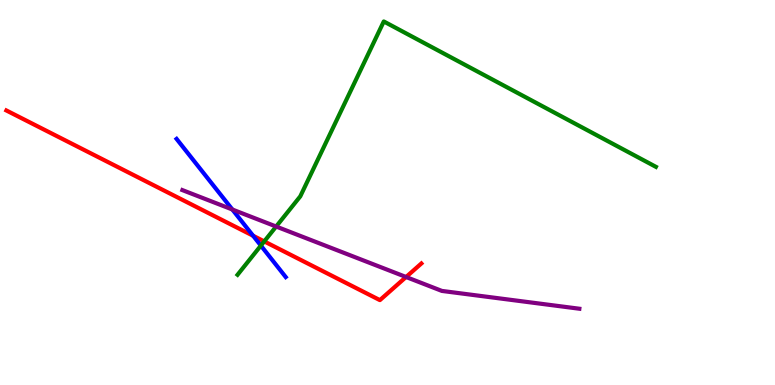[{'lines': ['blue', 'red'], 'intersections': [{'x': 3.27, 'y': 3.88}]}, {'lines': ['green', 'red'], 'intersections': [{'x': 3.41, 'y': 3.73}]}, {'lines': ['purple', 'red'], 'intersections': [{'x': 5.24, 'y': 2.81}]}, {'lines': ['blue', 'green'], 'intersections': [{'x': 3.37, 'y': 3.62}]}, {'lines': ['blue', 'purple'], 'intersections': [{'x': 3.0, 'y': 4.56}]}, {'lines': ['green', 'purple'], 'intersections': [{'x': 3.56, 'y': 4.12}]}]